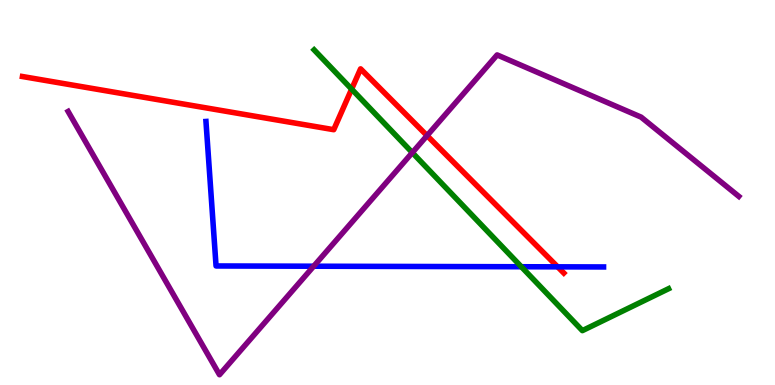[{'lines': ['blue', 'red'], 'intersections': [{'x': 7.2, 'y': 3.07}]}, {'lines': ['green', 'red'], 'intersections': [{'x': 4.54, 'y': 7.69}]}, {'lines': ['purple', 'red'], 'intersections': [{'x': 5.51, 'y': 6.48}]}, {'lines': ['blue', 'green'], 'intersections': [{'x': 6.73, 'y': 3.07}]}, {'lines': ['blue', 'purple'], 'intersections': [{'x': 4.05, 'y': 3.09}]}, {'lines': ['green', 'purple'], 'intersections': [{'x': 5.32, 'y': 6.04}]}]